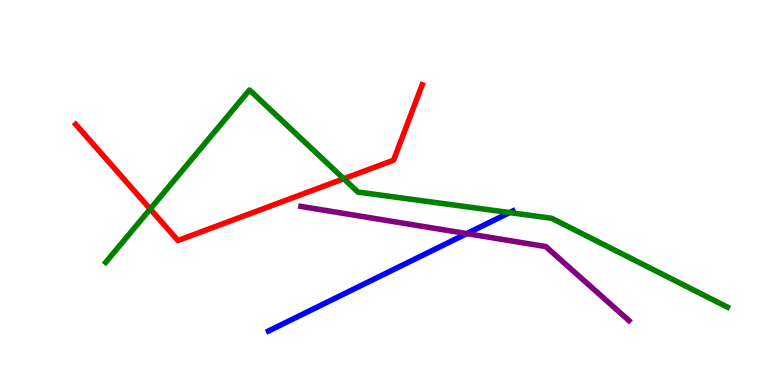[{'lines': ['blue', 'red'], 'intersections': []}, {'lines': ['green', 'red'], 'intersections': [{'x': 1.94, 'y': 4.57}, {'x': 4.44, 'y': 5.36}]}, {'lines': ['purple', 'red'], 'intersections': []}, {'lines': ['blue', 'green'], 'intersections': [{'x': 6.58, 'y': 4.48}]}, {'lines': ['blue', 'purple'], 'intersections': [{'x': 6.02, 'y': 3.93}]}, {'lines': ['green', 'purple'], 'intersections': []}]